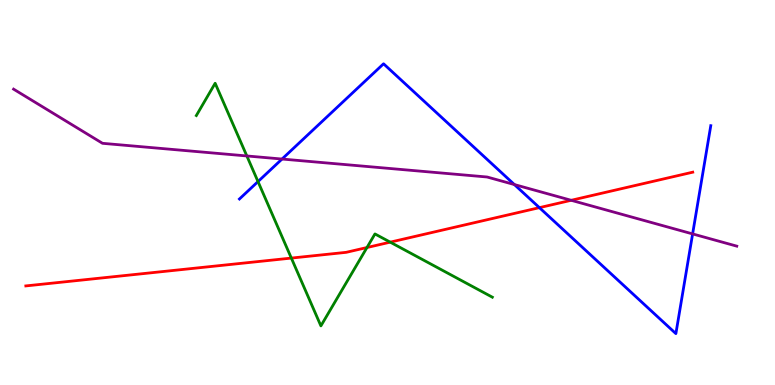[{'lines': ['blue', 'red'], 'intersections': [{'x': 6.96, 'y': 4.61}]}, {'lines': ['green', 'red'], 'intersections': [{'x': 3.76, 'y': 3.3}, {'x': 4.74, 'y': 3.57}, {'x': 5.04, 'y': 3.71}]}, {'lines': ['purple', 'red'], 'intersections': [{'x': 7.37, 'y': 4.8}]}, {'lines': ['blue', 'green'], 'intersections': [{'x': 3.33, 'y': 5.28}]}, {'lines': ['blue', 'purple'], 'intersections': [{'x': 3.64, 'y': 5.87}, {'x': 6.64, 'y': 5.21}, {'x': 8.94, 'y': 3.92}]}, {'lines': ['green', 'purple'], 'intersections': [{'x': 3.19, 'y': 5.95}]}]